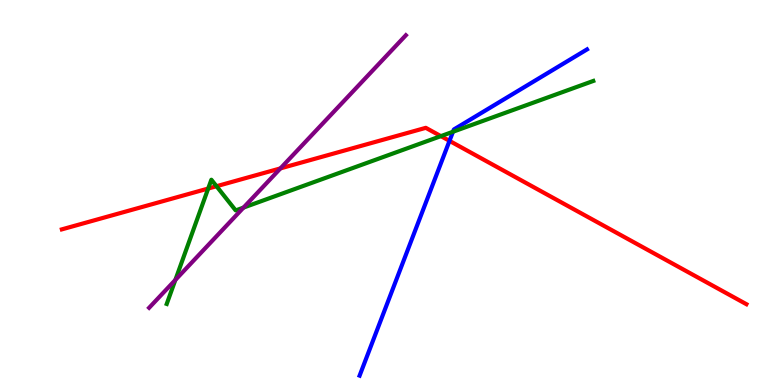[{'lines': ['blue', 'red'], 'intersections': [{'x': 5.8, 'y': 6.34}]}, {'lines': ['green', 'red'], 'intersections': [{'x': 2.69, 'y': 5.1}, {'x': 2.79, 'y': 5.16}, {'x': 5.69, 'y': 6.46}]}, {'lines': ['purple', 'red'], 'intersections': [{'x': 3.62, 'y': 5.63}]}, {'lines': ['blue', 'green'], 'intersections': [{'x': 5.84, 'y': 6.58}]}, {'lines': ['blue', 'purple'], 'intersections': []}, {'lines': ['green', 'purple'], 'intersections': [{'x': 2.26, 'y': 2.73}, {'x': 3.14, 'y': 4.61}]}]